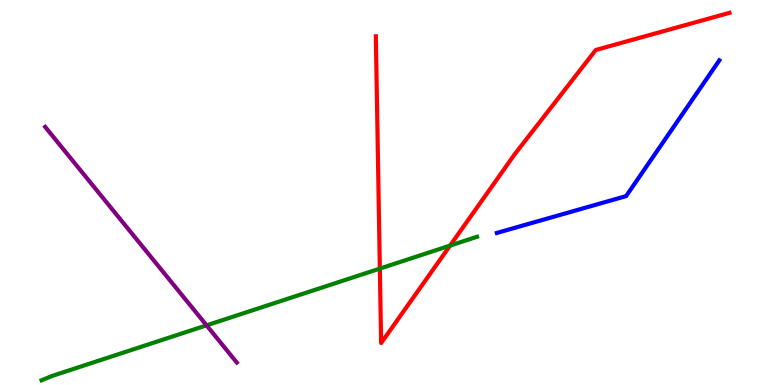[{'lines': ['blue', 'red'], 'intersections': []}, {'lines': ['green', 'red'], 'intersections': [{'x': 4.9, 'y': 3.02}, {'x': 5.81, 'y': 3.62}]}, {'lines': ['purple', 'red'], 'intersections': []}, {'lines': ['blue', 'green'], 'intersections': []}, {'lines': ['blue', 'purple'], 'intersections': []}, {'lines': ['green', 'purple'], 'intersections': [{'x': 2.67, 'y': 1.55}]}]